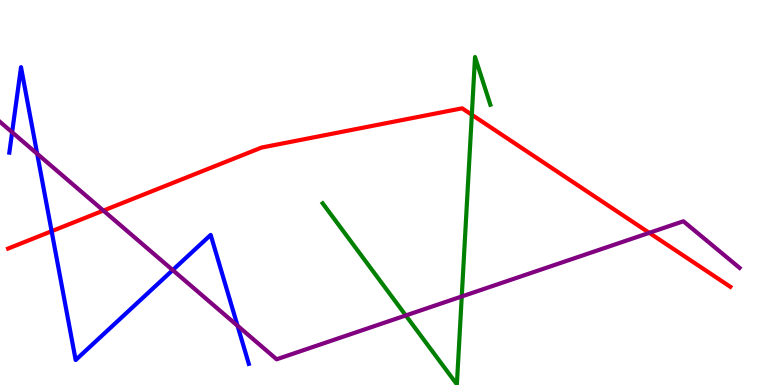[{'lines': ['blue', 'red'], 'intersections': [{'x': 0.666, 'y': 3.99}]}, {'lines': ['green', 'red'], 'intersections': [{'x': 6.09, 'y': 7.02}]}, {'lines': ['purple', 'red'], 'intersections': [{'x': 1.33, 'y': 4.53}, {'x': 8.38, 'y': 3.95}]}, {'lines': ['blue', 'green'], 'intersections': []}, {'lines': ['blue', 'purple'], 'intersections': [{'x': 0.156, 'y': 6.56}, {'x': 0.48, 'y': 6.01}, {'x': 2.23, 'y': 2.98}, {'x': 3.06, 'y': 1.54}]}, {'lines': ['green', 'purple'], 'intersections': [{'x': 5.24, 'y': 1.81}, {'x': 5.96, 'y': 2.3}]}]